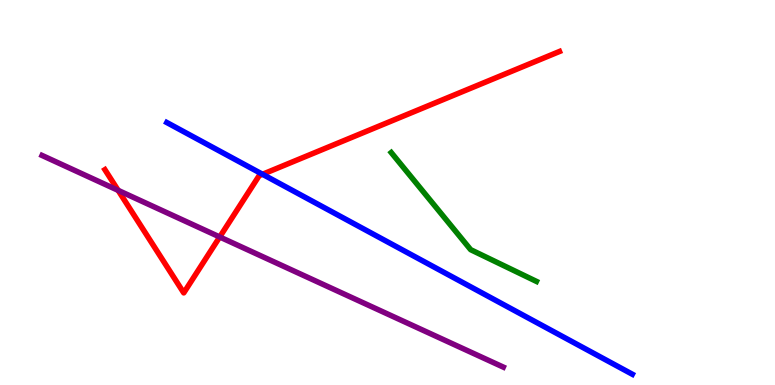[{'lines': ['blue', 'red'], 'intersections': [{'x': 3.39, 'y': 5.47}]}, {'lines': ['green', 'red'], 'intersections': []}, {'lines': ['purple', 'red'], 'intersections': [{'x': 1.52, 'y': 5.06}, {'x': 2.84, 'y': 3.84}]}, {'lines': ['blue', 'green'], 'intersections': []}, {'lines': ['blue', 'purple'], 'intersections': []}, {'lines': ['green', 'purple'], 'intersections': []}]